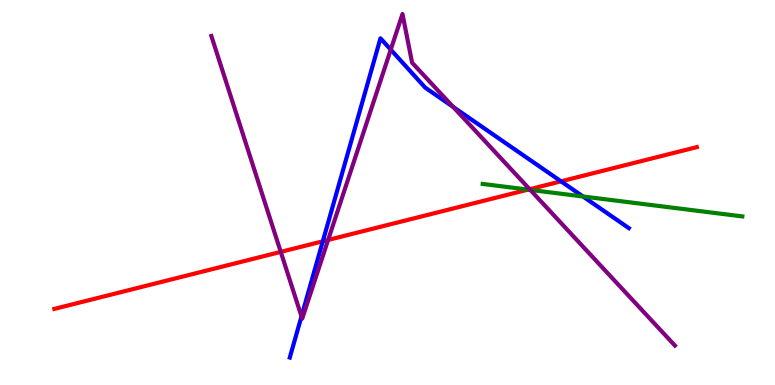[{'lines': ['blue', 'red'], 'intersections': [{'x': 4.17, 'y': 3.73}, {'x': 7.24, 'y': 5.29}]}, {'lines': ['green', 'red'], 'intersections': [{'x': 6.81, 'y': 5.07}]}, {'lines': ['purple', 'red'], 'intersections': [{'x': 3.62, 'y': 3.46}, {'x': 4.23, 'y': 3.77}, {'x': 6.83, 'y': 5.09}]}, {'lines': ['blue', 'green'], 'intersections': [{'x': 7.52, 'y': 4.9}]}, {'lines': ['blue', 'purple'], 'intersections': [{'x': 3.89, 'y': 1.78}, {'x': 5.04, 'y': 8.71}, {'x': 5.85, 'y': 7.22}]}, {'lines': ['green', 'purple'], 'intersections': [{'x': 6.84, 'y': 5.07}]}]